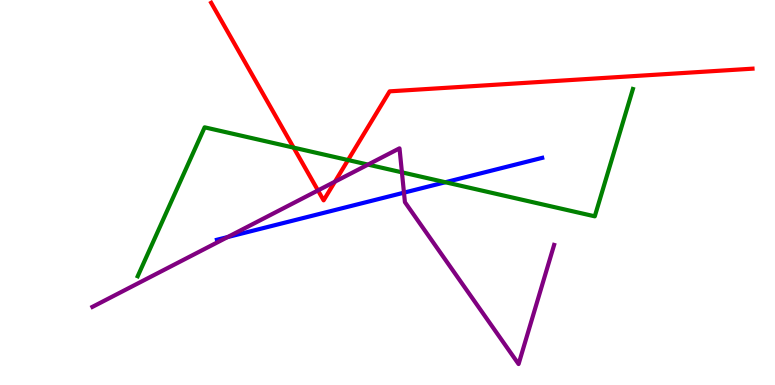[{'lines': ['blue', 'red'], 'intersections': []}, {'lines': ['green', 'red'], 'intersections': [{'x': 3.79, 'y': 6.17}, {'x': 4.49, 'y': 5.84}]}, {'lines': ['purple', 'red'], 'intersections': [{'x': 4.1, 'y': 5.05}, {'x': 4.32, 'y': 5.28}]}, {'lines': ['blue', 'green'], 'intersections': [{'x': 5.75, 'y': 5.27}]}, {'lines': ['blue', 'purple'], 'intersections': [{'x': 2.94, 'y': 3.84}, {'x': 5.21, 'y': 5.0}]}, {'lines': ['green', 'purple'], 'intersections': [{'x': 4.75, 'y': 5.72}, {'x': 5.19, 'y': 5.52}]}]